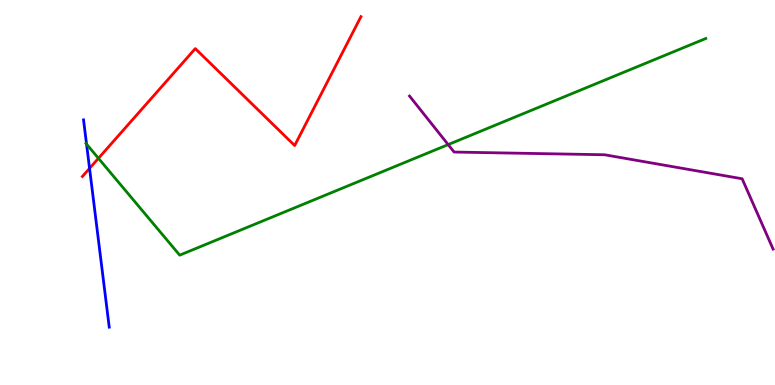[{'lines': ['blue', 'red'], 'intersections': [{'x': 1.16, 'y': 5.63}]}, {'lines': ['green', 'red'], 'intersections': [{'x': 1.27, 'y': 5.89}]}, {'lines': ['purple', 'red'], 'intersections': []}, {'lines': ['blue', 'green'], 'intersections': [{'x': 1.12, 'y': 6.26}]}, {'lines': ['blue', 'purple'], 'intersections': []}, {'lines': ['green', 'purple'], 'intersections': [{'x': 5.78, 'y': 6.24}]}]